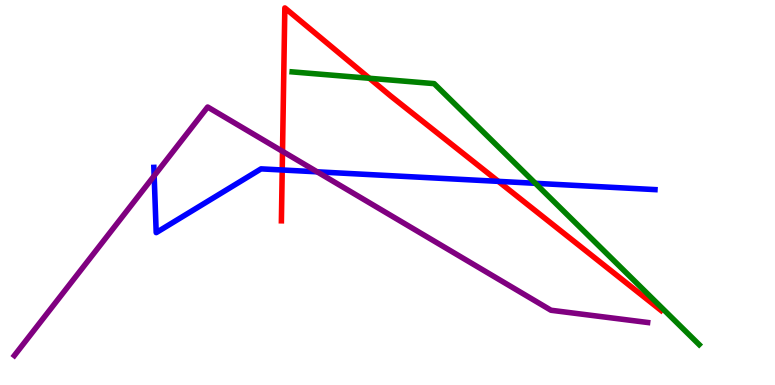[{'lines': ['blue', 'red'], 'intersections': [{'x': 3.64, 'y': 5.58}, {'x': 6.43, 'y': 5.29}]}, {'lines': ['green', 'red'], 'intersections': [{'x': 4.77, 'y': 7.97}]}, {'lines': ['purple', 'red'], 'intersections': [{'x': 3.65, 'y': 6.07}]}, {'lines': ['blue', 'green'], 'intersections': [{'x': 6.91, 'y': 5.24}]}, {'lines': ['blue', 'purple'], 'intersections': [{'x': 1.99, 'y': 5.43}, {'x': 4.09, 'y': 5.54}]}, {'lines': ['green', 'purple'], 'intersections': []}]